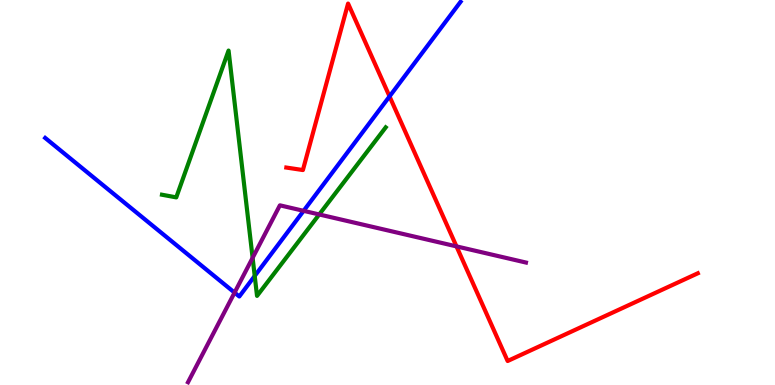[{'lines': ['blue', 'red'], 'intersections': [{'x': 5.03, 'y': 7.5}]}, {'lines': ['green', 'red'], 'intersections': []}, {'lines': ['purple', 'red'], 'intersections': [{'x': 5.89, 'y': 3.6}]}, {'lines': ['blue', 'green'], 'intersections': [{'x': 3.29, 'y': 2.83}]}, {'lines': ['blue', 'purple'], 'intersections': [{'x': 3.03, 'y': 2.4}, {'x': 3.92, 'y': 4.52}]}, {'lines': ['green', 'purple'], 'intersections': [{'x': 3.26, 'y': 3.3}, {'x': 4.12, 'y': 4.43}]}]